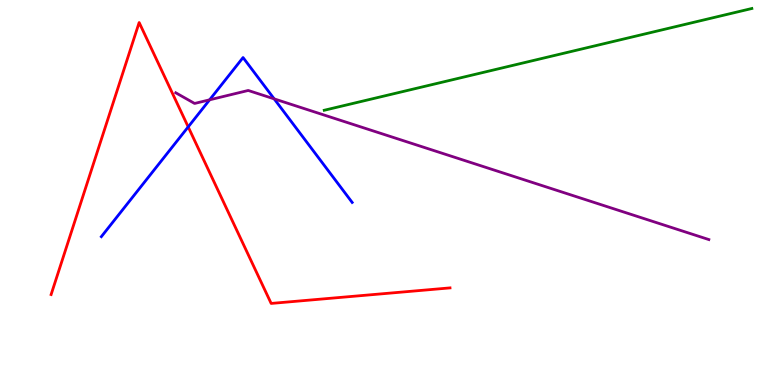[{'lines': ['blue', 'red'], 'intersections': [{'x': 2.43, 'y': 6.7}]}, {'lines': ['green', 'red'], 'intersections': []}, {'lines': ['purple', 'red'], 'intersections': []}, {'lines': ['blue', 'green'], 'intersections': []}, {'lines': ['blue', 'purple'], 'intersections': [{'x': 2.7, 'y': 7.41}, {'x': 3.54, 'y': 7.43}]}, {'lines': ['green', 'purple'], 'intersections': []}]